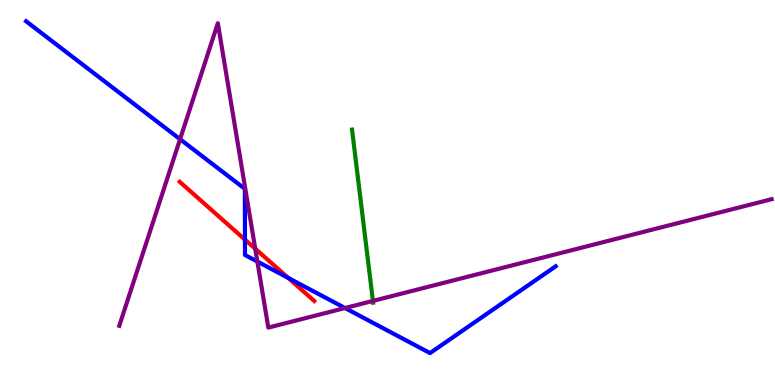[{'lines': ['blue', 'red'], 'intersections': [{'x': 3.16, 'y': 3.78}, {'x': 3.72, 'y': 2.78}]}, {'lines': ['green', 'red'], 'intersections': []}, {'lines': ['purple', 'red'], 'intersections': [{'x': 3.29, 'y': 3.54}]}, {'lines': ['blue', 'green'], 'intersections': []}, {'lines': ['blue', 'purple'], 'intersections': [{'x': 2.32, 'y': 6.38}, {'x': 3.32, 'y': 3.21}, {'x': 4.45, 'y': 2.0}]}, {'lines': ['green', 'purple'], 'intersections': [{'x': 4.81, 'y': 2.18}]}]